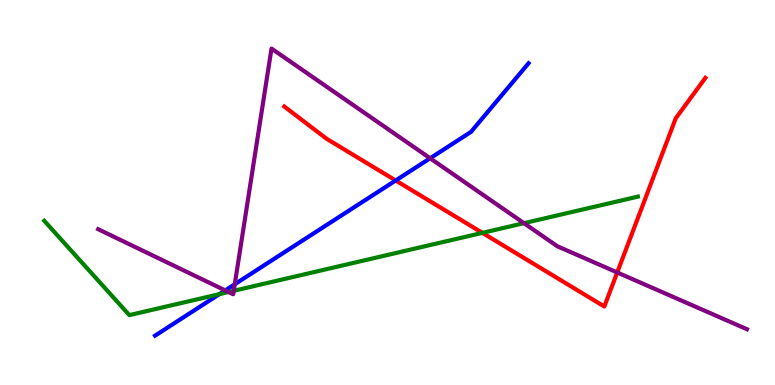[{'lines': ['blue', 'red'], 'intersections': [{'x': 5.11, 'y': 5.31}]}, {'lines': ['green', 'red'], 'intersections': [{'x': 6.22, 'y': 3.95}]}, {'lines': ['purple', 'red'], 'intersections': [{'x': 7.96, 'y': 2.92}]}, {'lines': ['blue', 'green'], 'intersections': [{'x': 2.83, 'y': 2.36}]}, {'lines': ['blue', 'purple'], 'intersections': [{'x': 2.91, 'y': 2.46}, {'x': 3.03, 'y': 2.62}, {'x': 5.55, 'y': 5.89}]}, {'lines': ['green', 'purple'], 'intersections': [{'x': 2.95, 'y': 2.42}, {'x': 3.02, 'y': 2.45}, {'x': 6.76, 'y': 4.2}]}]